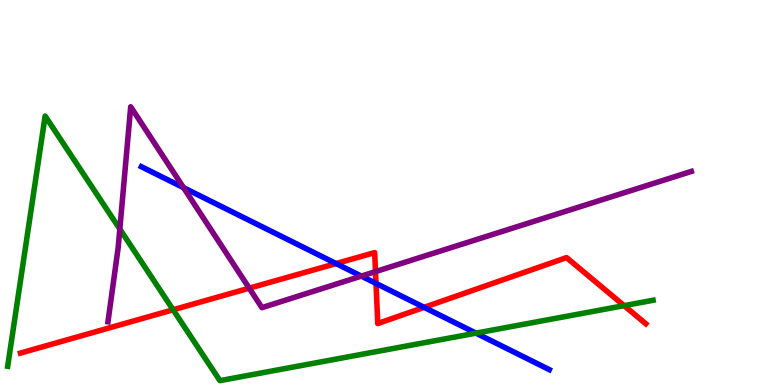[{'lines': ['blue', 'red'], 'intersections': [{'x': 4.34, 'y': 3.15}, {'x': 4.85, 'y': 2.64}, {'x': 5.47, 'y': 2.02}]}, {'lines': ['green', 'red'], 'intersections': [{'x': 2.23, 'y': 1.95}, {'x': 8.05, 'y': 2.06}]}, {'lines': ['purple', 'red'], 'intersections': [{'x': 3.22, 'y': 2.51}, {'x': 4.85, 'y': 2.94}]}, {'lines': ['blue', 'green'], 'intersections': [{'x': 6.14, 'y': 1.35}]}, {'lines': ['blue', 'purple'], 'intersections': [{'x': 2.37, 'y': 5.13}, {'x': 4.66, 'y': 2.83}]}, {'lines': ['green', 'purple'], 'intersections': [{'x': 1.55, 'y': 4.05}]}]